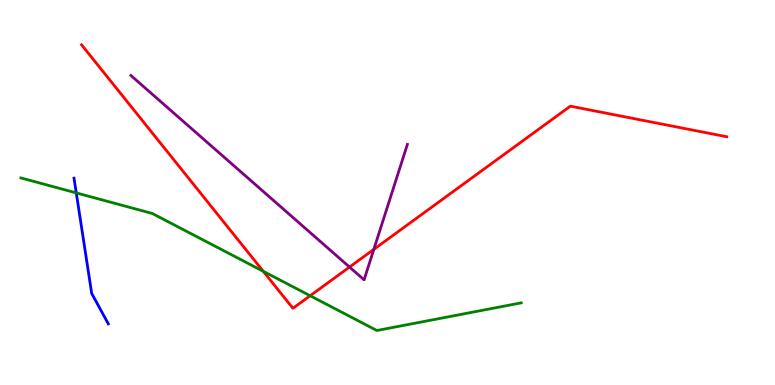[{'lines': ['blue', 'red'], 'intersections': []}, {'lines': ['green', 'red'], 'intersections': [{'x': 3.4, 'y': 2.95}, {'x': 4.0, 'y': 2.32}]}, {'lines': ['purple', 'red'], 'intersections': [{'x': 4.51, 'y': 3.06}, {'x': 4.82, 'y': 3.52}]}, {'lines': ['blue', 'green'], 'intersections': [{'x': 0.984, 'y': 4.99}]}, {'lines': ['blue', 'purple'], 'intersections': []}, {'lines': ['green', 'purple'], 'intersections': []}]